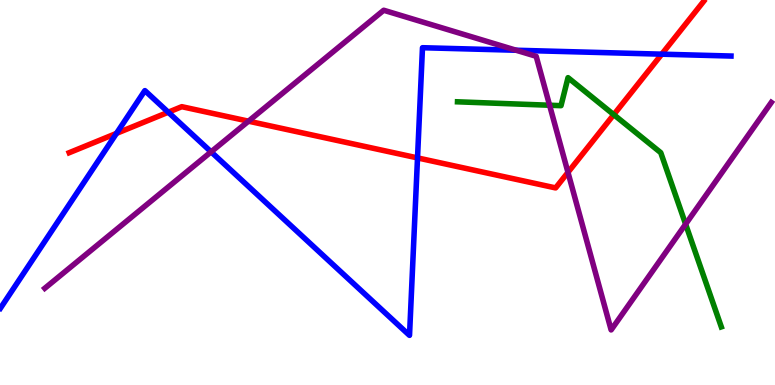[{'lines': ['blue', 'red'], 'intersections': [{'x': 1.5, 'y': 6.54}, {'x': 2.17, 'y': 7.09}, {'x': 5.39, 'y': 5.9}, {'x': 8.54, 'y': 8.59}]}, {'lines': ['green', 'red'], 'intersections': [{'x': 7.92, 'y': 7.02}]}, {'lines': ['purple', 'red'], 'intersections': [{'x': 3.21, 'y': 6.85}, {'x': 7.33, 'y': 5.52}]}, {'lines': ['blue', 'green'], 'intersections': []}, {'lines': ['blue', 'purple'], 'intersections': [{'x': 2.72, 'y': 6.06}, {'x': 6.66, 'y': 8.69}]}, {'lines': ['green', 'purple'], 'intersections': [{'x': 7.09, 'y': 7.27}, {'x': 8.85, 'y': 4.18}]}]